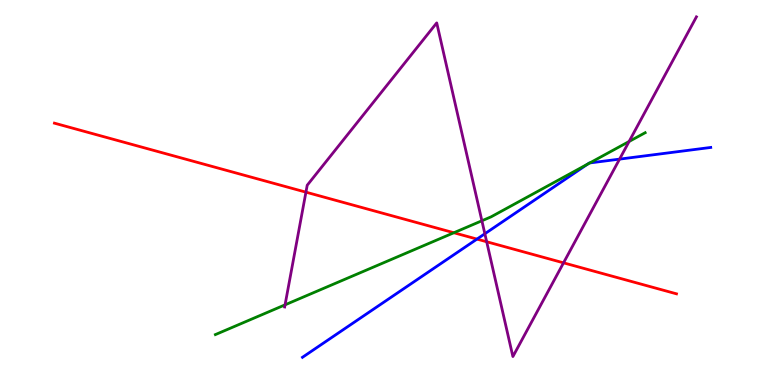[{'lines': ['blue', 'red'], 'intersections': [{'x': 6.15, 'y': 3.79}]}, {'lines': ['green', 'red'], 'intersections': [{'x': 5.86, 'y': 3.95}]}, {'lines': ['purple', 'red'], 'intersections': [{'x': 3.95, 'y': 5.01}, {'x': 6.28, 'y': 3.72}, {'x': 7.27, 'y': 3.17}]}, {'lines': ['blue', 'green'], 'intersections': [{'x': 7.58, 'y': 5.74}, {'x': 7.61, 'y': 5.77}]}, {'lines': ['blue', 'purple'], 'intersections': [{'x': 6.26, 'y': 3.93}, {'x': 7.99, 'y': 5.87}]}, {'lines': ['green', 'purple'], 'intersections': [{'x': 3.68, 'y': 2.08}, {'x': 6.22, 'y': 4.27}, {'x': 8.12, 'y': 6.32}]}]